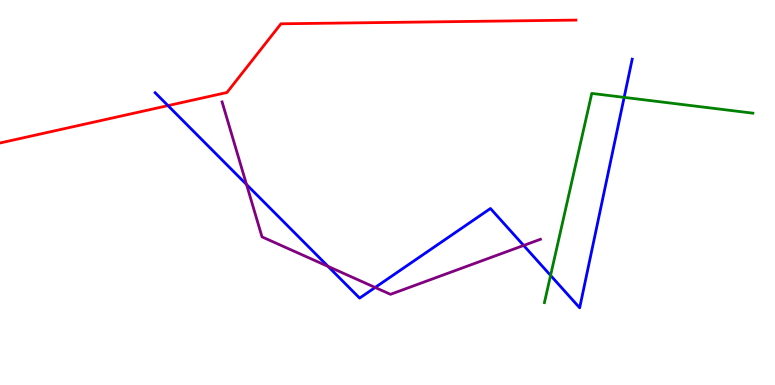[{'lines': ['blue', 'red'], 'intersections': [{'x': 2.17, 'y': 7.26}]}, {'lines': ['green', 'red'], 'intersections': []}, {'lines': ['purple', 'red'], 'intersections': []}, {'lines': ['blue', 'green'], 'intersections': [{'x': 7.1, 'y': 2.85}, {'x': 8.05, 'y': 7.47}]}, {'lines': ['blue', 'purple'], 'intersections': [{'x': 3.18, 'y': 5.21}, {'x': 4.23, 'y': 3.08}, {'x': 4.84, 'y': 2.53}, {'x': 6.76, 'y': 3.62}]}, {'lines': ['green', 'purple'], 'intersections': []}]